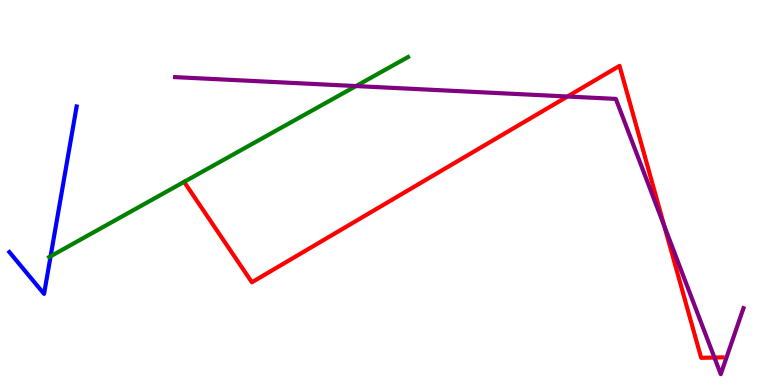[{'lines': ['blue', 'red'], 'intersections': []}, {'lines': ['green', 'red'], 'intersections': []}, {'lines': ['purple', 'red'], 'intersections': [{'x': 7.32, 'y': 7.49}, {'x': 8.57, 'y': 4.12}, {'x': 9.22, 'y': 0.713}]}, {'lines': ['blue', 'green'], 'intersections': [{'x': 0.653, 'y': 3.34}]}, {'lines': ['blue', 'purple'], 'intersections': []}, {'lines': ['green', 'purple'], 'intersections': [{'x': 4.59, 'y': 7.76}]}]